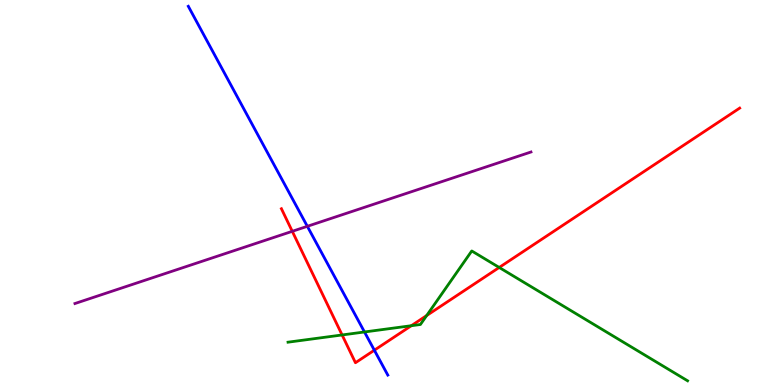[{'lines': ['blue', 'red'], 'intersections': [{'x': 4.83, 'y': 0.904}]}, {'lines': ['green', 'red'], 'intersections': [{'x': 4.41, 'y': 1.3}, {'x': 5.31, 'y': 1.54}, {'x': 5.51, 'y': 1.8}, {'x': 6.44, 'y': 3.05}]}, {'lines': ['purple', 'red'], 'intersections': [{'x': 3.77, 'y': 3.99}]}, {'lines': ['blue', 'green'], 'intersections': [{'x': 4.7, 'y': 1.38}]}, {'lines': ['blue', 'purple'], 'intersections': [{'x': 3.97, 'y': 4.12}]}, {'lines': ['green', 'purple'], 'intersections': []}]